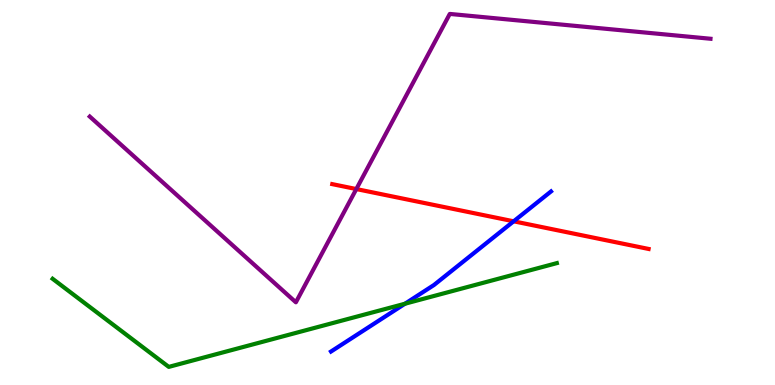[{'lines': ['blue', 'red'], 'intersections': [{'x': 6.63, 'y': 4.25}]}, {'lines': ['green', 'red'], 'intersections': []}, {'lines': ['purple', 'red'], 'intersections': [{'x': 4.6, 'y': 5.09}]}, {'lines': ['blue', 'green'], 'intersections': [{'x': 5.23, 'y': 2.11}]}, {'lines': ['blue', 'purple'], 'intersections': []}, {'lines': ['green', 'purple'], 'intersections': []}]